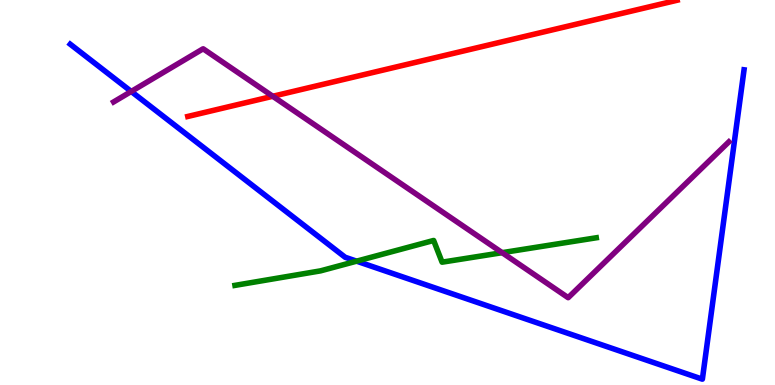[{'lines': ['blue', 'red'], 'intersections': []}, {'lines': ['green', 'red'], 'intersections': []}, {'lines': ['purple', 'red'], 'intersections': [{'x': 3.52, 'y': 7.5}]}, {'lines': ['blue', 'green'], 'intersections': [{'x': 4.6, 'y': 3.22}]}, {'lines': ['blue', 'purple'], 'intersections': [{'x': 1.69, 'y': 7.62}]}, {'lines': ['green', 'purple'], 'intersections': [{'x': 6.48, 'y': 3.44}]}]